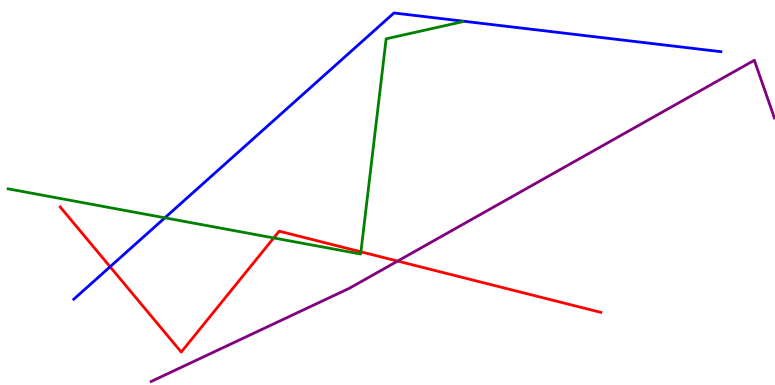[{'lines': ['blue', 'red'], 'intersections': [{'x': 1.42, 'y': 3.07}]}, {'lines': ['green', 'red'], 'intersections': [{'x': 3.53, 'y': 3.82}, {'x': 4.66, 'y': 3.46}]}, {'lines': ['purple', 'red'], 'intersections': [{'x': 5.13, 'y': 3.22}]}, {'lines': ['blue', 'green'], 'intersections': [{'x': 2.13, 'y': 4.34}]}, {'lines': ['blue', 'purple'], 'intersections': []}, {'lines': ['green', 'purple'], 'intersections': []}]